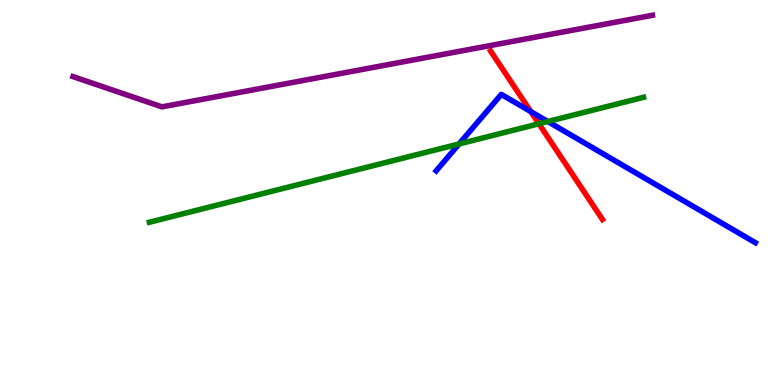[{'lines': ['blue', 'red'], 'intersections': [{'x': 6.85, 'y': 7.1}]}, {'lines': ['green', 'red'], 'intersections': [{'x': 6.95, 'y': 6.79}]}, {'lines': ['purple', 'red'], 'intersections': []}, {'lines': ['blue', 'green'], 'intersections': [{'x': 5.92, 'y': 6.26}, {'x': 7.07, 'y': 6.84}]}, {'lines': ['blue', 'purple'], 'intersections': []}, {'lines': ['green', 'purple'], 'intersections': []}]